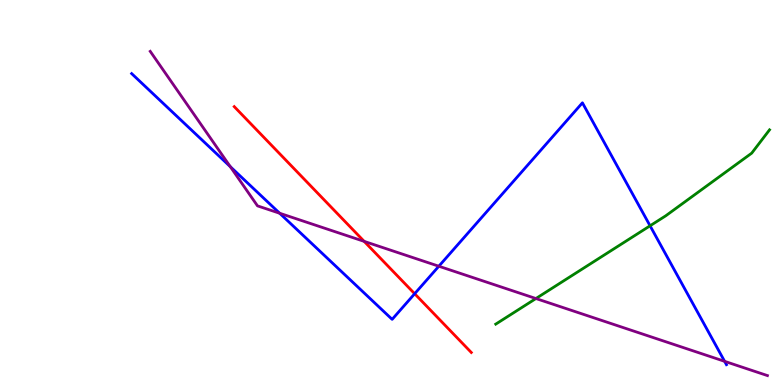[{'lines': ['blue', 'red'], 'intersections': [{'x': 5.35, 'y': 2.37}]}, {'lines': ['green', 'red'], 'intersections': []}, {'lines': ['purple', 'red'], 'intersections': [{'x': 4.7, 'y': 3.73}]}, {'lines': ['blue', 'green'], 'intersections': [{'x': 8.39, 'y': 4.14}]}, {'lines': ['blue', 'purple'], 'intersections': [{'x': 2.97, 'y': 5.67}, {'x': 3.61, 'y': 4.46}, {'x': 5.66, 'y': 3.09}, {'x': 9.35, 'y': 0.615}]}, {'lines': ['green', 'purple'], 'intersections': [{'x': 6.92, 'y': 2.25}]}]